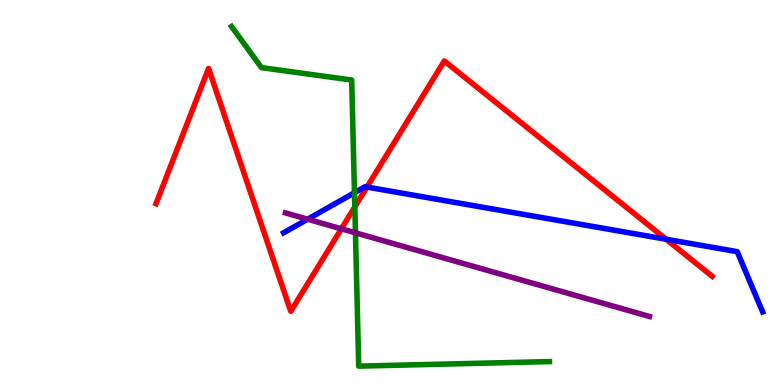[{'lines': ['blue', 'red'], 'intersections': [{'x': 4.74, 'y': 5.14}, {'x': 8.6, 'y': 3.79}]}, {'lines': ['green', 'red'], 'intersections': [{'x': 4.58, 'y': 4.63}]}, {'lines': ['purple', 'red'], 'intersections': [{'x': 4.4, 'y': 4.06}]}, {'lines': ['blue', 'green'], 'intersections': [{'x': 4.57, 'y': 4.99}]}, {'lines': ['blue', 'purple'], 'intersections': [{'x': 3.97, 'y': 4.31}]}, {'lines': ['green', 'purple'], 'intersections': [{'x': 4.59, 'y': 3.95}]}]